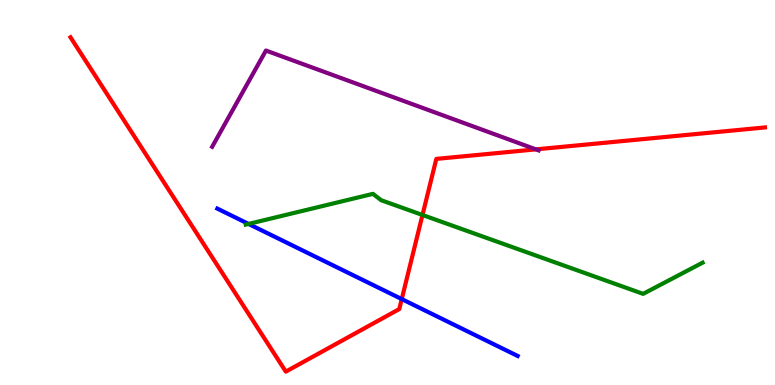[{'lines': ['blue', 'red'], 'intersections': [{'x': 5.18, 'y': 2.23}]}, {'lines': ['green', 'red'], 'intersections': [{'x': 5.45, 'y': 4.42}]}, {'lines': ['purple', 'red'], 'intersections': [{'x': 6.91, 'y': 6.12}]}, {'lines': ['blue', 'green'], 'intersections': [{'x': 3.21, 'y': 4.18}]}, {'lines': ['blue', 'purple'], 'intersections': []}, {'lines': ['green', 'purple'], 'intersections': []}]